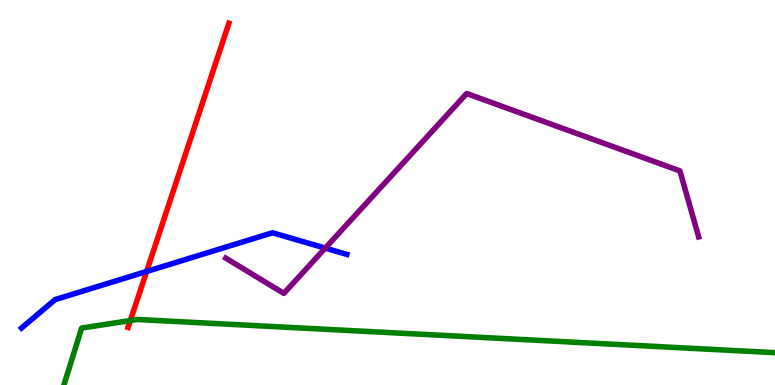[{'lines': ['blue', 'red'], 'intersections': [{'x': 1.89, 'y': 2.95}]}, {'lines': ['green', 'red'], 'intersections': [{'x': 1.68, 'y': 1.67}]}, {'lines': ['purple', 'red'], 'intersections': []}, {'lines': ['blue', 'green'], 'intersections': []}, {'lines': ['blue', 'purple'], 'intersections': [{'x': 4.2, 'y': 3.56}]}, {'lines': ['green', 'purple'], 'intersections': []}]